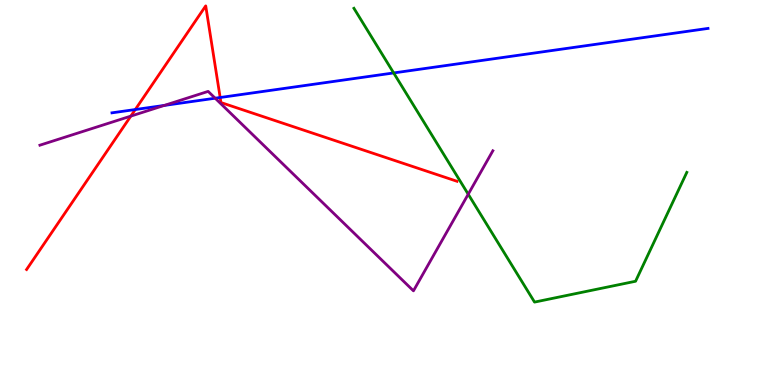[{'lines': ['blue', 'red'], 'intersections': [{'x': 1.75, 'y': 7.16}, {'x': 2.84, 'y': 7.47}]}, {'lines': ['green', 'red'], 'intersections': []}, {'lines': ['purple', 'red'], 'intersections': [{'x': 1.69, 'y': 6.98}]}, {'lines': ['blue', 'green'], 'intersections': [{'x': 5.08, 'y': 8.11}]}, {'lines': ['blue', 'purple'], 'intersections': [{'x': 2.12, 'y': 7.26}, {'x': 2.78, 'y': 7.45}]}, {'lines': ['green', 'purple'], 'intersections': [{'x': 6.04, 'y': 4.96}]}]